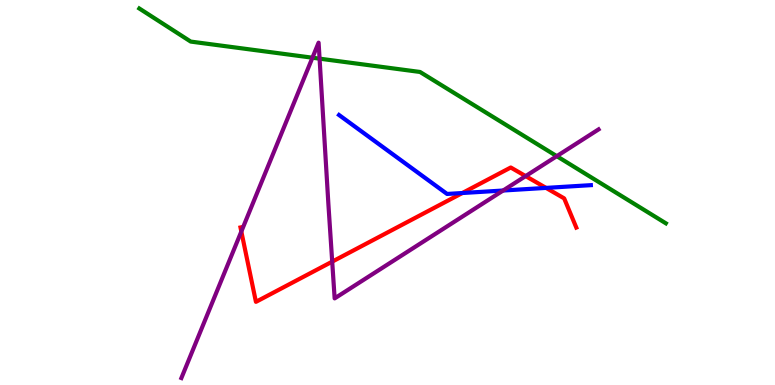[{'lines': ['blue', 'red'], 'intersections': [{'x': 5.97, 'y': 4.99}, {'x': 7.05, 'y': 5.12}]}, {'lines': ['green', 'red'], 'intersections': []}, {'lines': ['purple', 'red'], 'intersections': [{'x': 3.11, 'y': 3.99}, {'x': 4.29, 'y': 3.2}, {'x': 6.78, 'y': 5.43}]}, {'lines': ['blue', 'green'], 'intersections': []}, {'lines': ['blue', 'purple'], 'intersections': [{'x': 6.49, 'y': 5.05}]}, {'lines': ['green', 'purple'], 'intersections': [{'x': 4.03, 'y': 8.5}, {'x': 4.12, 'y': 8.48}, {'x': 7.18, 'y': 5.94}]}]